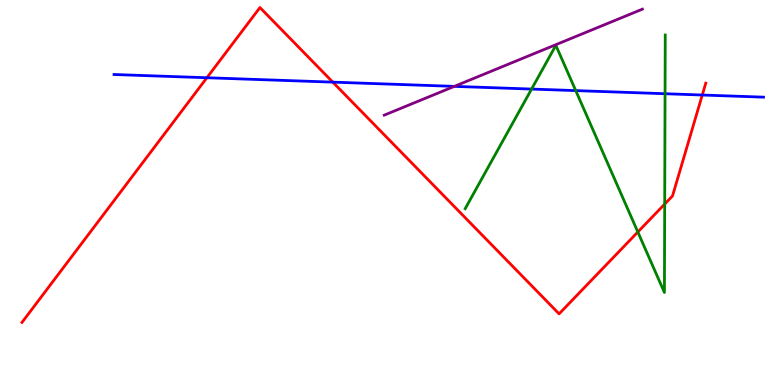[{'lines': ['blue', 'red'], 'intersections': [{'x': 2.67, 'y': 7.98}, {'x': 4.29, 'y': 7.87}, {'x': 9.06, 'y': 7.53}]}, {'lines': ['green', 'red'], 'intersections': [{'x': 8.23, 'y': 3.97}, {'x': 8.58, 'y': 4.7}]}, {'lines': ['purple', 'red'], 'intersections': []}, {'lines': ['blue', 'green'], 'intersections': [{'x': 6.86, 'y': 7.69}, {'x': 7.43, 'y': 7.65}, {'x': 8.58, 'y': 7.57}]}, {'lines': ['blue', 'purple'], 'intersections': [{'x': 5.86, 'y': 7.76}]}, {'lines': ['green', 'purple'], 'intersections': []}]